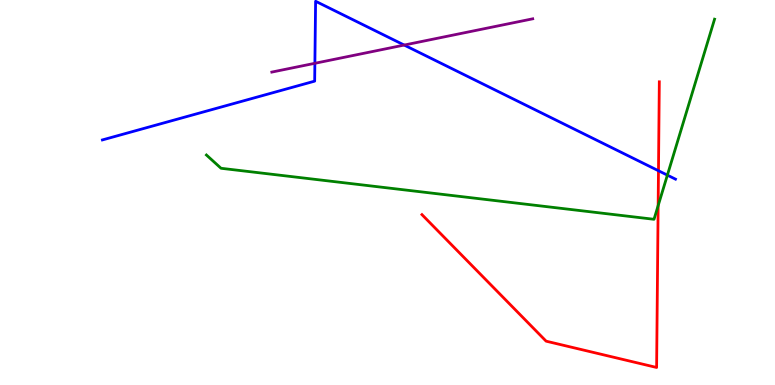[{'lines': ['blue', 'red'], 'intersections': [{'x': 8.5, 'y': 5.57}]}, {'lines': ['green', 'red'], 'intersections': [{'x': 8.49, 'y': 4.66}]}, {'lines': ['purple', 'red'], 'intersections': []}, {'lines': ['blue', 'green'], 'intersections': [{'x': 8.61, 'y': 5.45}]}, {'lines': ['blue', 'purple'], 'intersections': [{'x': 4.06, 'y': 8.36}, {'x': 5.22, 'y': 8.83}]}, {'lines': ['green', 'purple'], 'intersections': []}]